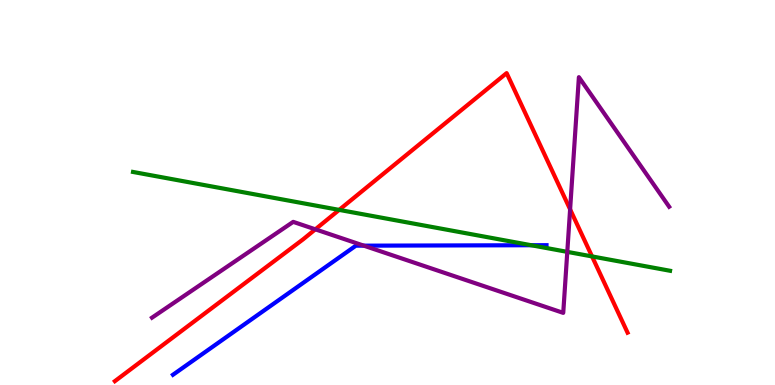[{'lines': ['blue', 'red'], 'intersections': []}, {'lines': ['green', 'red'], 'intersections': [{'x': 4.38, 'y': 4.55}, {'x': 7.64, 'y': 3.34}]}, {'lines': ['purple', 'red'], 'intersections': [{'x': 4.07, 'y': 4.04}, {'x': 7.36, 'y': 4.56}]}, {'lines': ['blue', 'green'], 'intersections': [{'x': 6.85, 'y': 3.63}]}, {'lines': ['blue', 'purple'], 'intersections': [{'x': 4.69, 'y': 3.62}]}, {'lines': ['green', 'purple'], 'intersections': [{'x': 7.32, 'y': 3.46}]}]